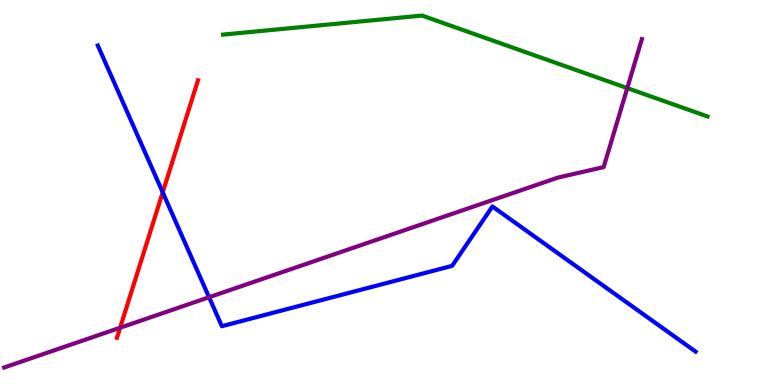[{'lines': ['blue', 'red'], 'intersections': [{'x': 2.1, 'y': 5.0}]}, {'lines': ['green', 'red'], 'intersections': []}, {'lines': ['purple', 'red'], 'intersections': [{'x': 1.55, 'y': 1.49}]}, {'lines': ['blue', 'green'], 'intersections': []}, {'lines': ['blue', 'purple'], 'intersections': [{'x': 2.7, 'y': 2.28}]}, {'lines': ['green', 'purple'], 'intersections': [{'x': 8.09, 'y': 7.71}]}]